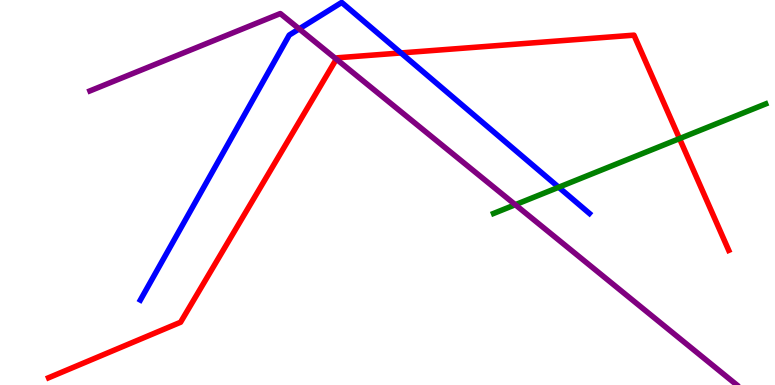[{'lines': ['blue', 'red'], 'intersections': [{'x': 5.17, 'y': 8.62}]}, {'lines': ['green', 'red'], 'intersections': [{'x': 8.77, 'y': 6.4}]}, {'lines': ['purple', 'red'], 'intersections': [{'x': 4.34, 'y': 8.46}]}, {'lines': ['blue', 'green'], 'intersections': [{'x': 7.21, 'y': 5.14}]}, {'lines': ['blue', 'purple'], 'intersections': [{'x': 3.86, 'y': 9.25}]}, {'lines': ['green', 'purple'], 'intersections': [{'x': 6.65, 'y': 4.68}]}]